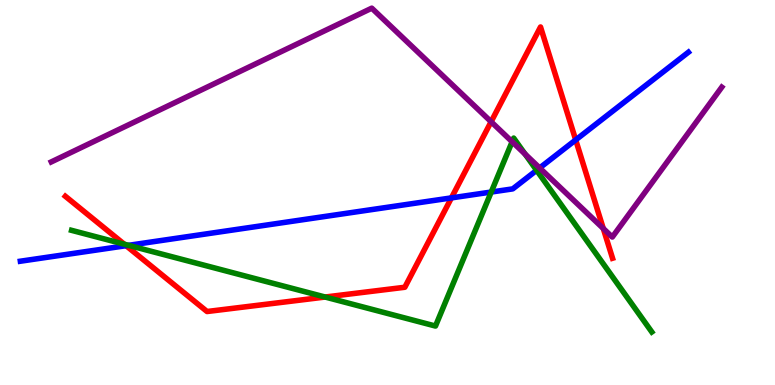[{'lines': ['blue', 'red'], 'intersections': [{'x': 1.63, 'y': 3.62}, {'x': 5.82, 'y': 4.86}, {'x': 7.43, 'y': 6.37}]}, {'lines': ['green', 'red'], 'intersections': [{'x': 1.6, 'y': 3.66}, {'x': 4.2, 'y': 2.28}]}, {'lines': ['purple', 'red'], 'intersections': [{'x': 6.34, 'y': 6.84}, {'x': 7.78, 'y': 4.07}]}, {'lines': ['blue', 'green'], 'intersections': [{'x': 1.66, 'y': 3.63}, {'x': 6.34, 'y': 5.01}, {'x': 6.92, 'y': 5.58}]}, {'lines': ['blue', 'purple'], 'intersections': [{'x': 6.96, 'y': 5.64}]}, {'lines': ['green', 'purple'], 'intersections': [{'x': 6.61, 'y': 6.32}, {'x': 6.78, 'y': 6.0}]}]